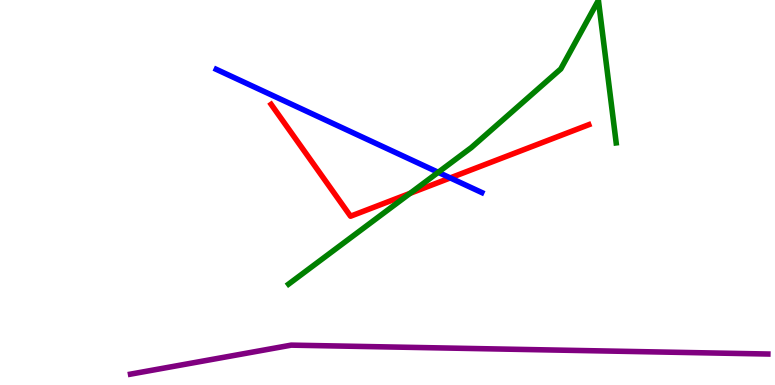[{'lines': ['blue', 'red'], 'intersections': [{'x': 5.81, 'y': 5.38}]}, {'lines': ['green', 'red'], 'intersections': [{'x': 5.29, 'y': 4.98}]}, {'lines': ['purple', 'red'], 'intersections': []}, {'lines': ['blue', 'green'], 'intersections': [{'x': 5.65, 'y': 5.52}]}, {'lines': ['blue', 'purple'], 'intersections': []}, {'lines': ['green', 'purple'], 'intersections': []}]